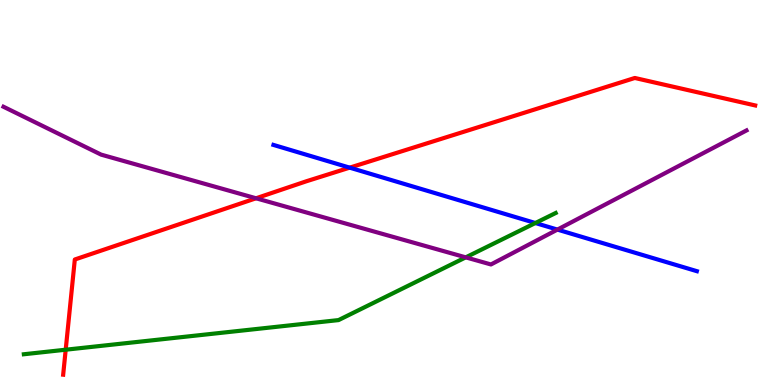[{'lines': ['blue', 'red'], 'intersections': [{'x': 4.51, 'y': 5.65}]}, {'lines': ['green', 'red'], 'intersections': [{'x': 0.848, 'y': 0.917}]}, {'lines': ['purple', 'red'], 'intersections': [{'x': 3.3, 'y': 4.85}]}, {'lines': ['blue', 'green'], 'intersections': [{'x': 6.91, 'y': 4.21}]}, {'lines': ['blue', 'purple'], 'intersections': [{'x': 7.19, 'y': 4.04}]}, {'lines': ['green', 'purple'], 'intersections': [{'x': 6.01, 'y': 3.32}]}]